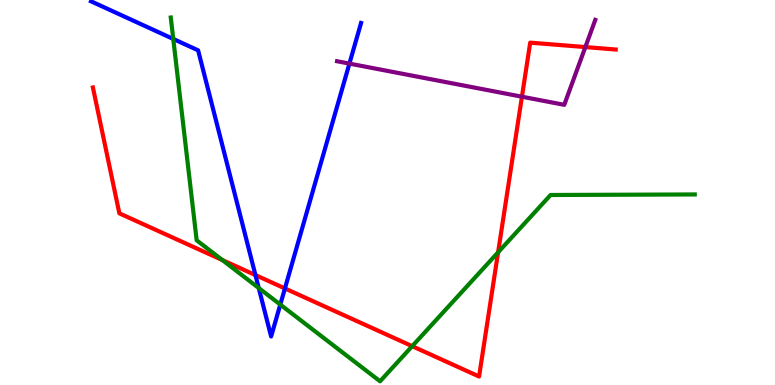[{'lines': ['blue', 'red'], 'intersections': [{'x': 3.3, 'y': 2.86}, {'x': 3.68, 'y': 2.51}]}, {'lines': ['green', 'red'], 'intersections': [{'x': 2.87, 'y': 3.24}, {'x': 5.32, 'y': 1.01}, {'x': 6.43, 'y': 3.45}]}, {'lines': ['purple', 'red'], 'intersections': [{'x': 6.73, 'y': 7.49}, {'x': 7.55, 'y': 8.78}]}, {'lines': ['blue', 'green'], 'intersections': [{'x': 2.24, 'y': 8.99}, {'x': 3.34, 'y': 2.52}, {'x': 3.62, 'y': 2.09}]}, {'lines': ['blue', 'purple'], 'intersections': [{'x': 4.51, 'y': 8.35}]}, {'lines': ['green', 'purple'], 'intersections': []}]